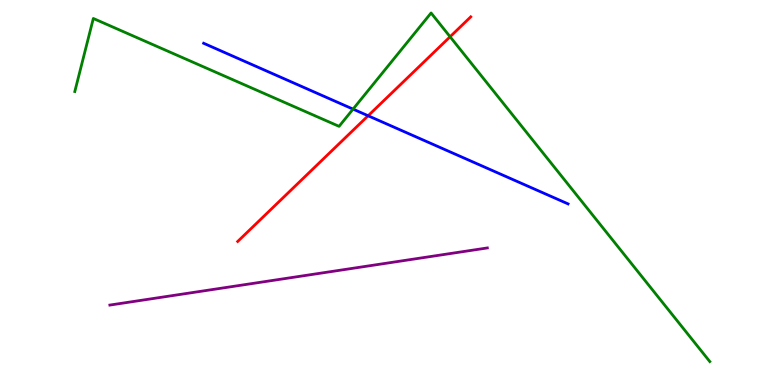[{'lines': ['blue', 'red'], 'intersections': [{'x': 4.75, 'y': 6.99}]}, {'lines': ['green', 'red'], 'intersections': [{'x': 5.81, 'y': 9.05}]}, {'lines': ['purple', 'red'], 'intersections': []}, {'lines': ['blue', 'green'], 'intersections': [{'x': 4.56, 'y': 7.17}]}, {'lines': ['blue', 'purple'], 'intersections': []}, {'lines': ['green', 'purple'], 'intersections': []}]